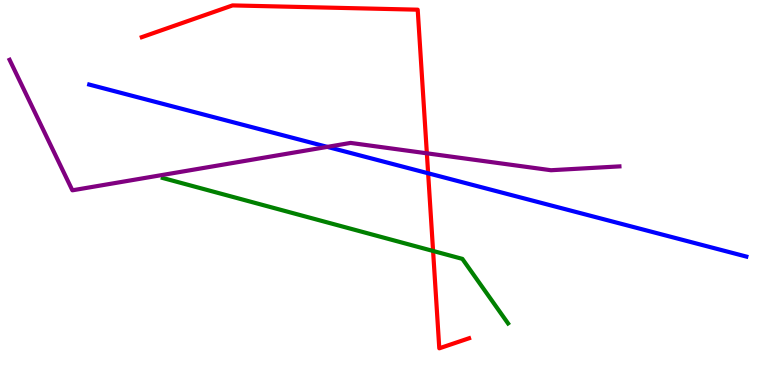[{'lines': ['blue', 'red'], 'intersections': [{'x': 5.52, 'y': 5.5}]}, {'lines': ['green', 'red'], 'intersections': [{'x': 5.59, 'y': 3.48}]}, {'lines': ['purple', 'red'], 'intersections': [{'x': 5.51, 'y': 6.02}]}, {'lines': ['blue', 'green'], 'intersections': []}, {'lines': ['blue', 'purple'], 'intersections': [{'x': 4.22, 'y': 6.18}]}, {'lines': ['green', 'purple'], 'intersections': []}]